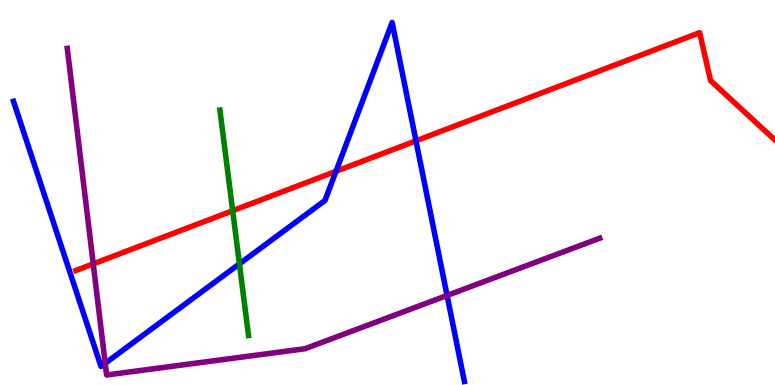[{'lines': ['blue', 'red'], 'intersections': [{'x': 4.34, 'y': 5.55}, {'x': 5.37, 'y': 6.34}]}, {'lines': ['green', 'red'], 'intersections': [{'x': 3.0, 'y': 4.53}]}, {'lines': ['purple', 'red'], 'intersections': [{'x': 1.2, 'y': 3.15}]}, {'lines': ['blue', 'green'], 'intersections': [{'x': 3.09, 'y': 3.15}]}, {'lines': ['blue', 'purple'], 'intersections': [{'x': 1.36, 'y': 0.564}, {'x': 5.77, 'y': 2.33}]}, {'lines': ['green', 'purple'], 'intersections': []}]